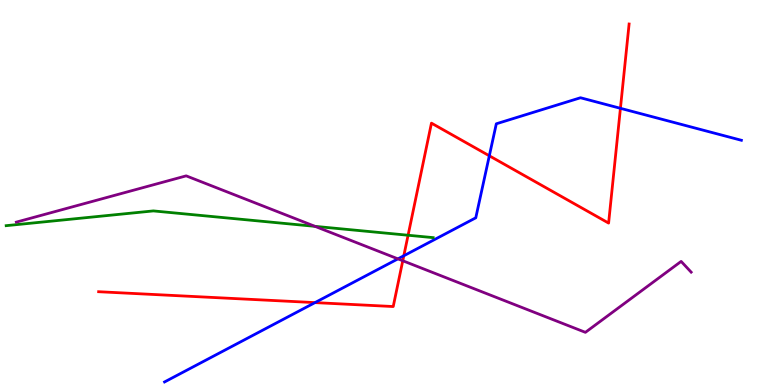[{'lines': ['blue', 'red'], 'intersections': [{'x': 4.06, 'y': 2.14}, {'x': 5.21, 'y': 3.36}, {'x': 6.31, 'y': 5.95}, {'x': 8.01, 'y': 7.19}]}, {'lines': ['green', 'red'], 'intersections': [{'x': 5.27, 'y': 3.89}]}, {'lines': ['purple', 'red'], 'intersections': [{'x': 5.2, 'y': 3.23}]}, {'lines': ['blue', 'green'], 'intersections': []}, {'lines': ['blue', 'purple'], 'intersections': [{'x': 5.13, 'y': 3.28}]}, {'lines': ['green', 'purple'], 'intersections': [{'x': 4.06, 'y': 4.12}]}]